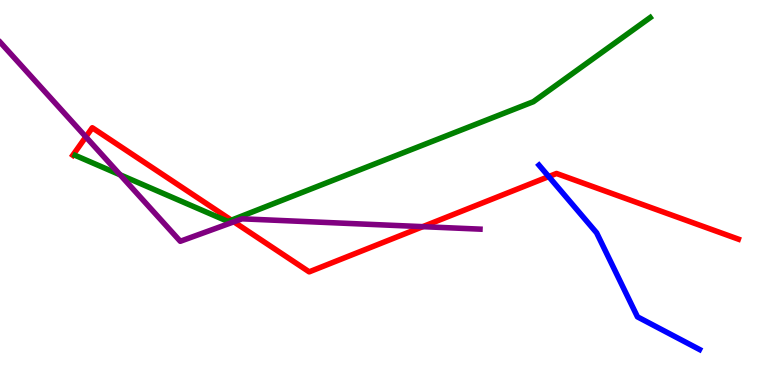[{'lines': ['blue', 'red'], 'intersections': [{'x': 7.08, 'y': 5.41}]}, {'lines': ['green', 'red'], 'intersections': [{'x': 2.99, 'y': 4.28}]}, {'lines': ['purple', 'red'], 'intersections': [{'x': 1.11, 'y': 6.44}, {'x': 3.02, 'y': 4.24}, {'x': 5.46, 'y': 4.11}]}, {'lines': ['blue', 'green'], 'intersections': []}, {'lines': ['blue', 'purple'], 'intersections': []}, {'lines': ['green', 'purple'], 'intersections': [{'x': 1.55, 'y': 5.46}]}]